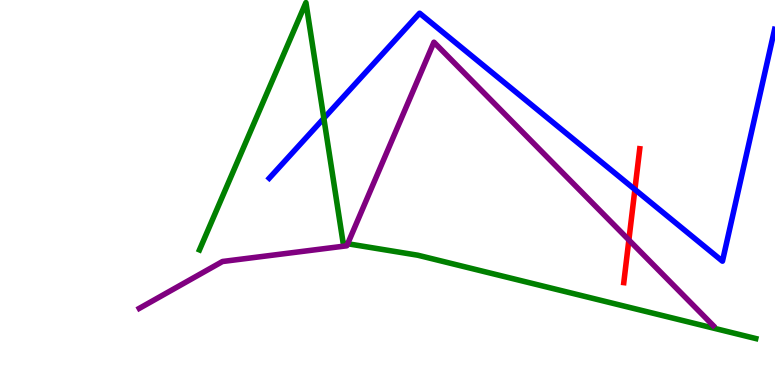[{'lines': ['blue', 'red'], 'intersections': [{'x': 8.19, 'y': 5.08}]}, {'lines': ['green', 'red'], 'intersections': []}, {'lines': ['purple', 'red'], 'intersections': [{'x': 8.11, 'y': 3.77}]}, {'lines': ['blue', 'green'], 'intersections': [{'x': 4.18, 'y': 6.93}]}, {'lines': ['blue', 'purple'], 'intersections': []}, {'lines': ['green', 'purple'], 'intersections': [{'x': 4.49, 'y': 3.67}]}]